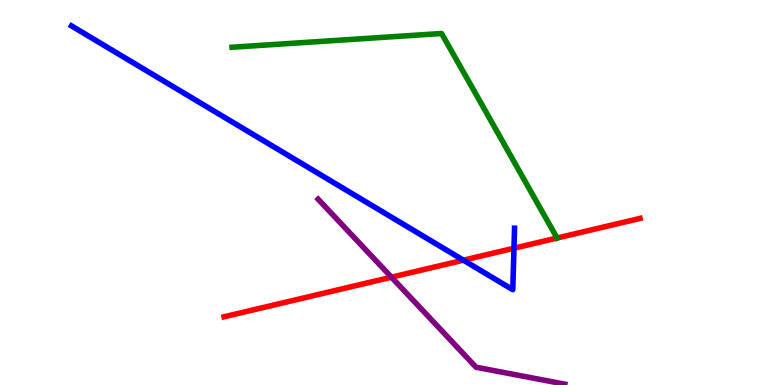[{'lines': ['blue', 'red'], 'intersections': [{'x': 5.98, 'y': 3.24}, {'x': 6.63, 'y': 3.55}]}, {'lines': ['green', 'red'], 'intersections': [{'x': 7.19, 'y': 3.82}]}, {'lines': ['purple', 'red'], 'intersections': [{'x': 5.05, 'y': 2.8}]}, {'lines': ['blue', 'green'], 'intersections': []}, {'lines': ['blue', 'purple'], 'intersections': []}, {'lines': ['green', 'purple'], 'intersections': []}]